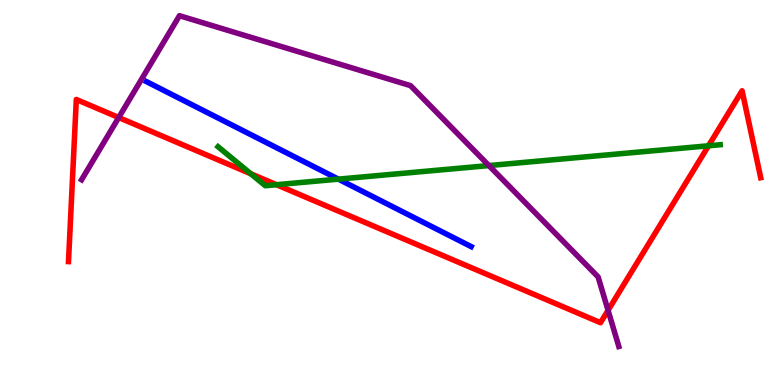[{'lines': ['blue', 'red'], 'intersections': []}, {'lines': ['green', 'red'], 'intersections': [{'x': 3.24, 'y': 5.49}, {'x': 3.57, 'y': 5.2}, {'x': 9.14, 'y': 6.21}]}, {'lines': ['purple', 'red'], 'intersections': [{'x': 1.53, 'y': 6.95}, {'x': 7.85, 'y': 1.94}]}, {'lines': ['blue', 'green'], 'intersections': [{'x': 4.37, 'y': 5.35}]}, {'lines': ['blue', 'purple'], 'intersections': []}, {'lines': ['green', 'purple'], 'intersections': [{'x': 6.31, 'y': 5.7}]}]